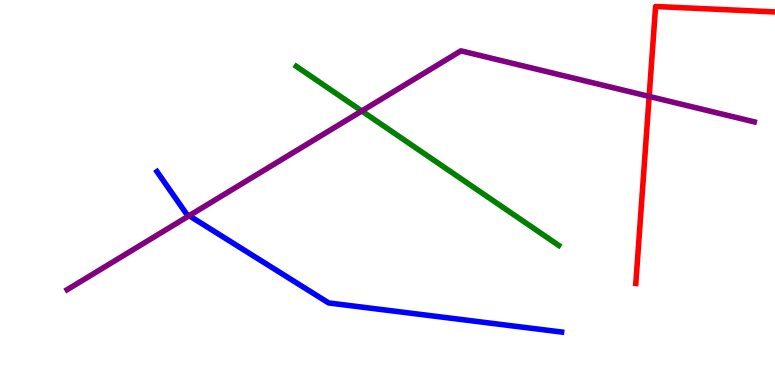[{'lines': ['blue', 'red'], 'intersections': []}, {'lines': ['green', 'red'], 'intersections': []}, {'lines': ['purple', 'red'], 'intersections': [{'x': 8.38, 'y': 7.5}]}, {'lines': ['blue', 'green'], 'intersections': []}, {'lines': ['blue', 'purple'], 'intersections': [{'x': 2.44, 'y': 4.4}]}, {'lines': ['green', 'purple'], 'intersections': [{'x': 4.67, 'y': 7.12}]}]